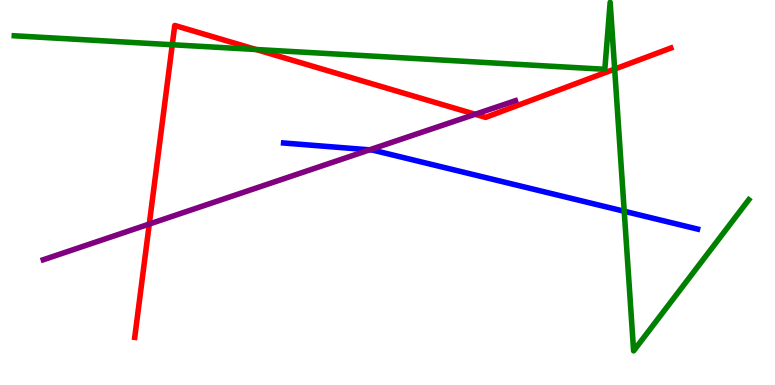[{'lines': ['blue', 'red'], 'intersections': []}, {'lines': ['green', 'red'], 'intersections': [{'x': 2.22, 'y': 8.84}, {'x': 3.3, 'y': 8.71}, {'x': 7.93, 'y': 8.21}]}, {'lines': ['purple', 'red'], 'intersections': [{'x': 1.93, 'y': 4.18}, {'x': 6.13, 'y': 7.03}]}, {'lines': ['blue', 'green'], 'intersections': [{'x': 8.05, 'y': 4.51}]}, {'lines': ['blue', 'purple'], 'intersections': [{'x': 4.77, 'y': 6.11}]}, {'lines': ['green', 'purple'], 'intersections': []}]